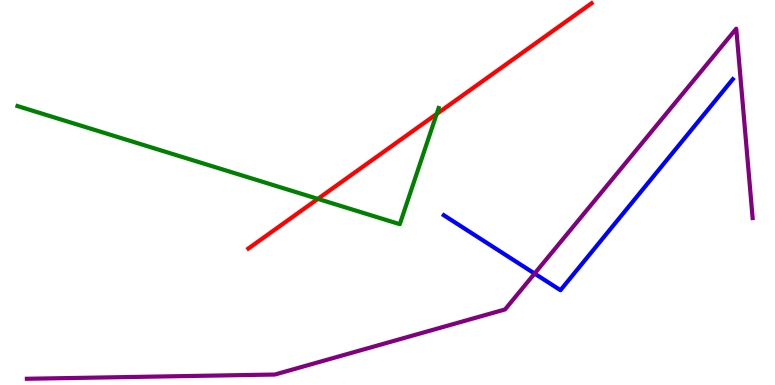[{'lines': ['blue', 'red'], 'intersections': []}, {'lines': ['green', 'red'], 'intersections': [{'x': 4.1, 'y': 4.83}, {'x': 5.63, 'y': 7.04}]}, {'lines': ['purple', 'red'], 'intersections': []}, {'lines': ['blue', 'green'], 'intersections': []}, {'lines': ['blue', 'purple'], 'intersections': [{'x': 6.9, 'y': 2.89}]}, {'lines': ['green', 'purple'], 'intersections': []}]